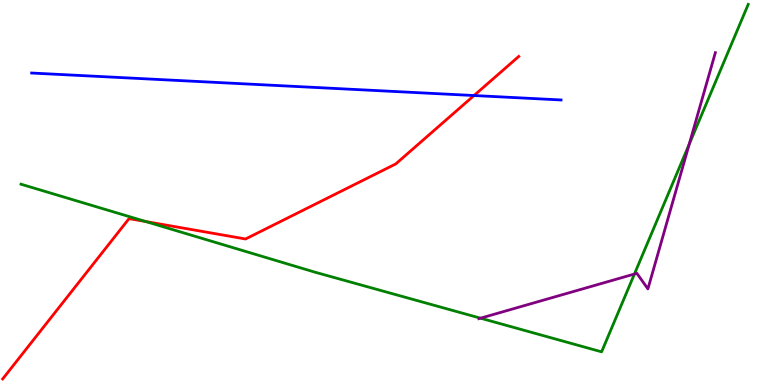[{'lines': ['blue', 'red'], 'intersections': [{'x': 6.12, 'y': 7.52}]}, {'lines': ['green', 'red'], 'intersections': [{'x': 1.88, 'y': 4.25}]}, {'lines': ['purple', 'red'], 'intersections': []}, {'lines': ['blue', 'green'], 'intersections': []}, {'lines': ['blue', 'purple'], 'intersections': []}, {'lines': ['green', 'purple'], 'intersections': [{'x': 6.2, 'y': 1.74}, {'x': 8.19, 'y': 2.88}, {'x': 8.89, 'y': 6.25}]}]